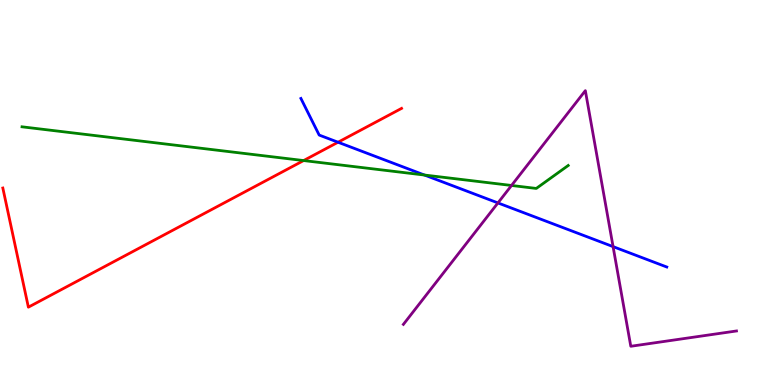[{'lines': ['blue', 'red'], 'intersections': [{'x': 4.36, 'y': 6.31}]}, {'lines': ['green', 'red'], 'intersections': [{'x': 3.92, 'y': 5.83}]}, {'lines': ['purple', 'red'], 'intersections': []}, {'lines': ['blue', 'green'], 'intersections': [{'x': 5.48, 'y': 5.45}]}, {'lines': ['blue', 'purple'], 'intersections': [{'x': 6.43, 'y': 4.73}, {'x': 7.91, 'y': 3.59}]}, {'lines': ['green', 'purple'], 'intersections': [{'x': 6.6, 'y': 5.18}]}]